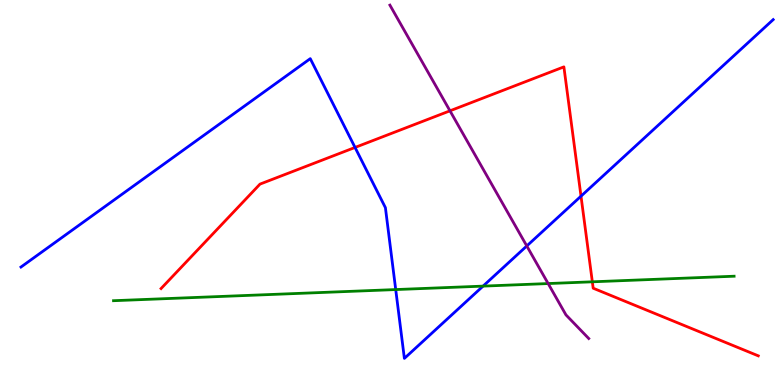[{'lines': ['blue', 'red'], 'intersections': [{'x': 4.58, 'y': 6.17}, {'x': 7.5, 'y': 4.9}]}, {'lines': ['green', 'red'], 'intersections': [{'x': 7.64, 'y': 2.68}]}, {'lines': ['purple', 'red'], 'intersections': [{'x': 5.81, 'y': 7.12}]}, {'lines': ['blue', 'green'], 'intersections': [{'x': 5.11, 'y': 2.48}, {'x': 6.23, 'y': 2.57}]}, {'lines': ['blue', 'purple'], 'intersections': [{'x': 6.8, 'y': 3.61}]}, {'lines': ['green', 'purple'], 'intersections': [{'x': 7.07, 'y': 2.63}]}]